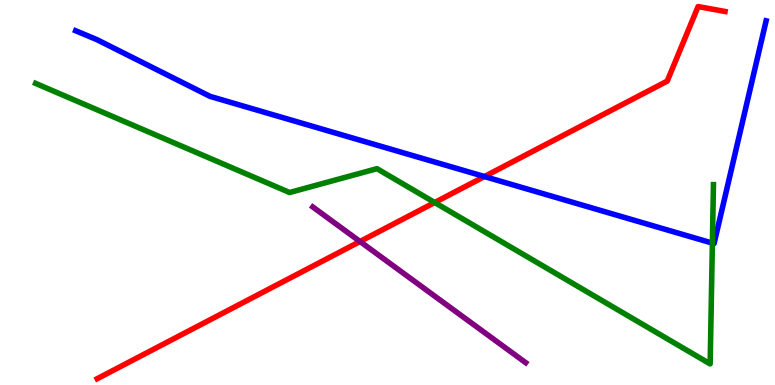[{'lines': ['blue', 'red'], 'intersections': [{'x': 6.25, 'y': 5.41}]}, {'lines': ['green', 'red'], 'intersections': [{'x': 5.61, 'y': 4.74}]}, {'lines': ['purple', 'red'], 'intersections': [{'x': 4.65, 'y': 3.73}]}, {'lines': ['blue', 'green'], 'intersections': [{'x': 9.19, 'y': 3.69}]}, {'lines': ['blue', 'purple'], 'intersections': []}, {'lines': ['green', 'purple'], 'intersections': []}]